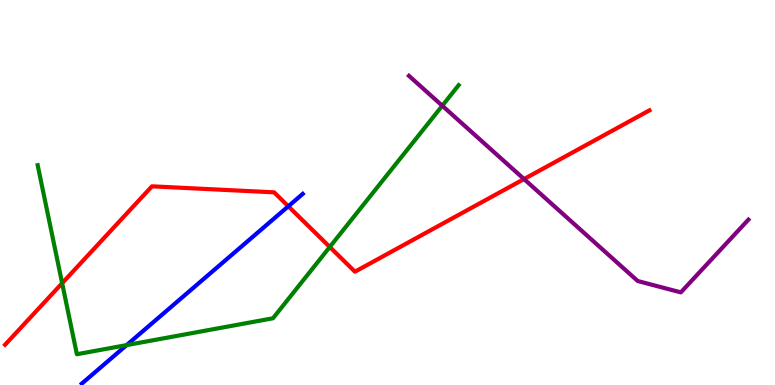[{'lines': ['blue', 'red'], 'intersections': [{'x': 3.72, 'y': 4.64}]}, {'lines': ['green', 'red'], 'intersections': [{'x': 0.802, 'y': 2.64}, {'x': 4.26, 'y': 3.58}]}, {'lines': ['purple', 'red'], 'intersections': [{'x': 6.76, 'y': 5.35}]}, {'lines': ['blue', 'green'], 'intersections': [{'x': 1.63, 'y': 1.04}]}, {'lines': ['blue', 'purple'], 'intersections': []}, {'lines': ['green', 'purple'], 'intersections': [{'x': 5.71, 'y': 7.25}]}]